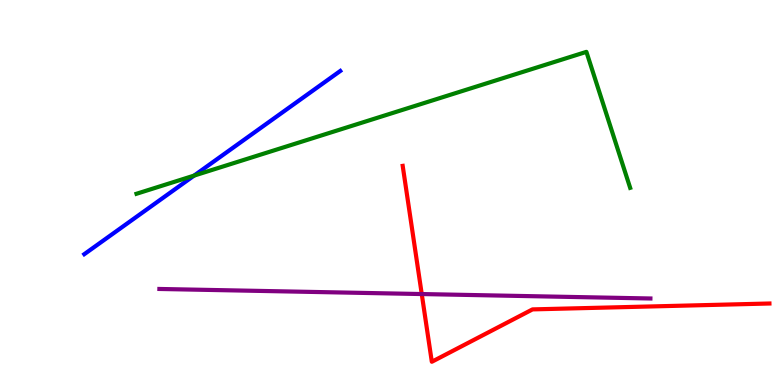[{'lines': ['blue', 'red'], 'intersections': []}, {'lines': ['green', 'red'], 'intersections': []}, {'lines': ['purple', 'red'], 'intersections': [{'x': 5.44, 'y': 2.36}]}, {'lines': ['blue', 'green'], 'intersections': [{'x': 2.5, 'y': 5.44}]}, {'lines': ['blue', 'purple'], 'intersections': []}, {'lines': ['green', 'purple'], 'intersections': []}]